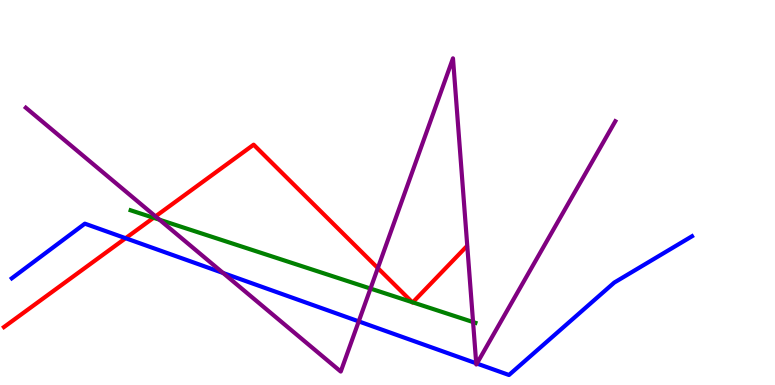[{'lines': ['blue', 'red'], 'intersections': [{'x': 1.62, 'y': 3.81}]}, {'lines': ['green', 'red'], 'intersections': [{'x': 1.98, 'y': 4.34}, {'x': 5.32, 'y': 2.15}, {'x': 5.33, 'y': 2.15}]}, {'lines': ['purple', 'red'], 'intersections': [{'x': 2.01, 'y': 4.38}, {'x': 4.88, 'y': 3.04}]}, {'lines': ['blue', 'green'], 'intersections': []}, {'lines': ['blue', 'purple'], 'intersections': [{'x': 2.88, 'y': 2.91}, {'x': 4.63, 'y': 1.65}, {'x': 6.14, 'y': 0.564}, {'x': 6.15, 'y': 0.558}]}, {'lines': ['green', 'purple'], 'intersections': [{'x': 2.06, 'y': 4.29}, {'x': 4.78, 'y': 2.5}, {'x': 6.1, 'y': 1.64}]}]